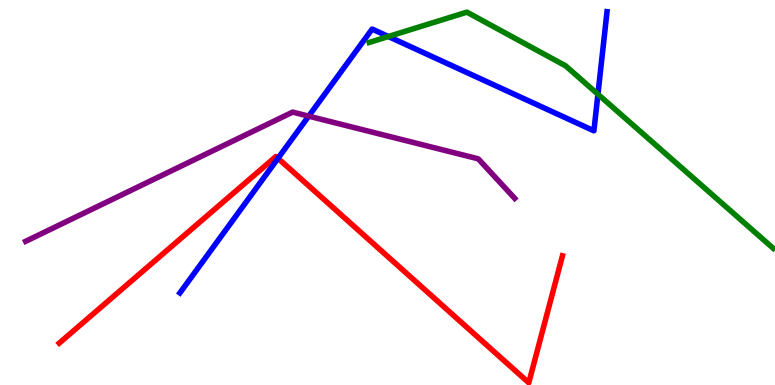[{'lines': ['blue', 'red'], 'intersections': [{'x': 3.59, 'y': 5.89}]}, {'lines': ['green', 'red'], 'intersections': []}, {'lines': ['purple', 'red'], 'intersections': []}, {'lines': ['blue', 'green'], 'intersections': [{'x': 5.01, 'y': 9.05}, {'x': 7.72, 'y': 7.55}]}, {'lines': ['blue', 'purple'], 'intersections': [{'x': 3.98, 'y': 6.98}]}, {'lines': ['green', 'purple'], 'intersections': []}]